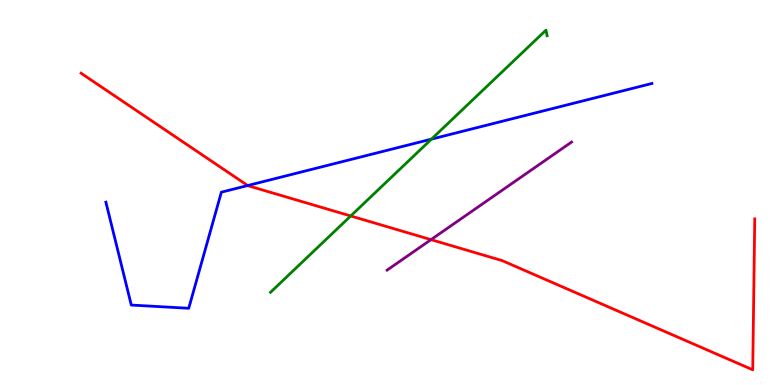[{'lines': ['blue', 'red'], 'intersections': [{'x': 3.2, 'y': 5.18}]}, {'lines': ['green', 'red'], 'intersections': [{'x': 4.53, 'y': 4.39}]}, {'lines': ['purple', 'red'], 'intersections': [{'x': 5.56, 'y': 3.78}]}, {'lines': ['blue', 'green'], 'intersections': [{'x': 5.57, 'y': 6.39}]}, {'lines': ['blue', 'purple'], 'intersections': []}, {'lines': ['green', 'purple'], 'intersections': []}]